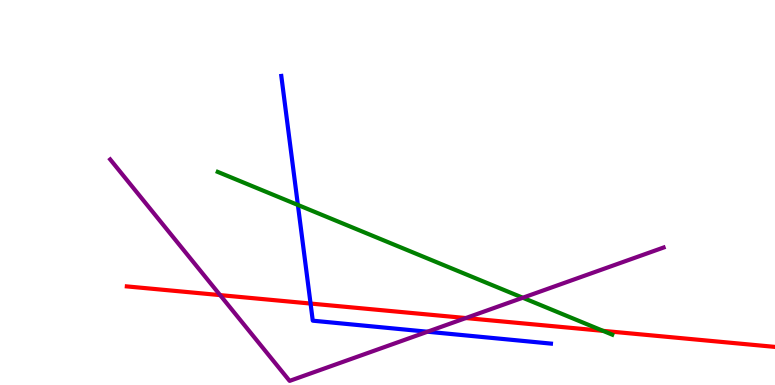[{'lines': ['blue', 'red'], 'intersections': [{'x': 4.01, 'y': 2.12}]}, {'lines': ['green', 'red'], 'intersections': [{'x': 7.78, 'y': 1.41}]}, {'lines': ['purple', 'red'], 'intersections': [{'x': 2.84, 'y': 2.33}, {'x': 6.01, 'y': 1.74}]}, {'lines': ['blue', 'green'], 'intersections': [{'x': 3.84, 'y': 4.68}]}, {'lines': ['blue', 'purple'], 'intersections': [{'x': 5.52, 'y': 1.38}]}, {'lines': ['green', 'purple'], 'intersections': [{'x': 6.75, 'y': 2.27}]}]